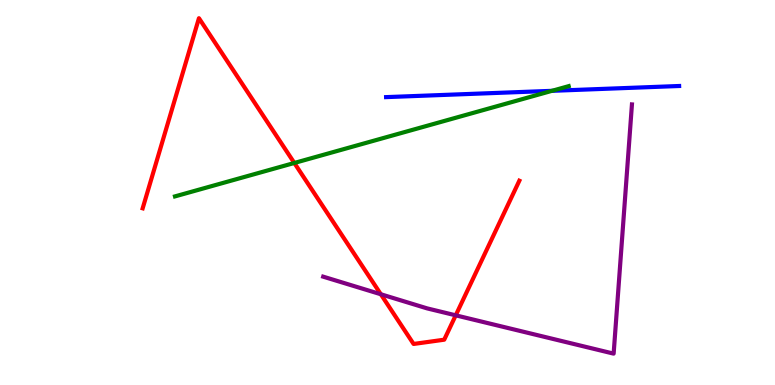[{'lines': ['blue', 'red'], 'intersections': []}, {'lines': ['green', 'red'], 'intersections': [{'x': 3.8, 'y': 5.77}]}, {'lines': ['purple', 'red'], 'intersections': [{'x': 4.91, 'y': 2.36}, {'x': 5.88, 'y': 1.81}]}, {'lines': ['blue', 'green'], 'intersections': [{'x': 7.12, 'y': 7.64}]}, {'lines': ['blue', 'purple'], 'intersections': []}, {'lines': ['green', 'purple'], 'intersections': []}]